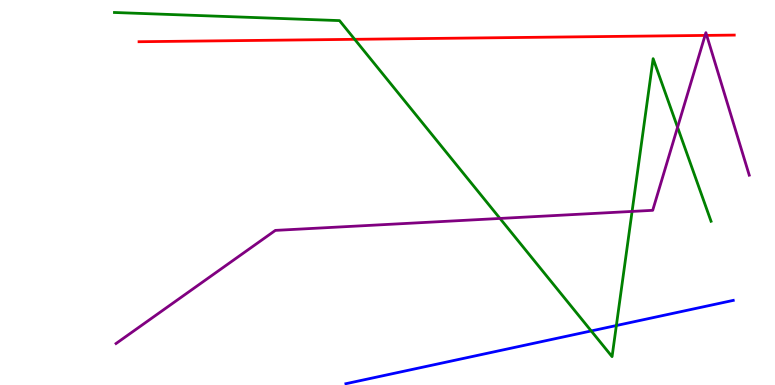[{'lines': ['blue', 'red'], 'intersections': []}, {'lines': ['green', 'red'], 'intersections': [{'x': 4.58, 'y': 8.98}]}, {'lines': ['purple', 'red'], 'intersections': [{'x': 9.1, 'y': 9.08}, {'x': 9.12, 'y': 9.08}]}, {'lines': ['blue', 'green'], 'intersections': [{'x': 7.63, 'y': 1.4}, {'x': 7.95, 'y': 1.54}]}, {'lines': ['blue', 'purple'], 'intersections': []}, {'lines': ['green', 'purple'], 'intersections': [{'x': 6.45, 'y': 4.33}, {'x': 8.16, 'y': 4.51}, {'x': 8.74, 'y': 6.69}]}]